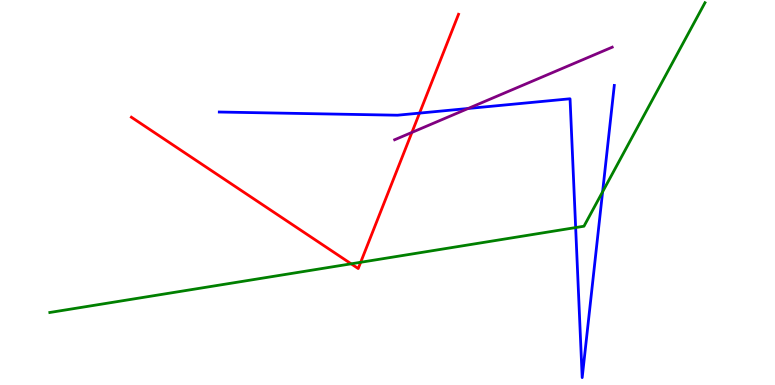[{'lines': ['blue', 'red'], 'intersections': [{'x': 5.41, 'y': 7.06}]}, {'lines': ['green', 'red'], 'intersections': [{'x': 4.53, 'y': 3.15}, {'x': 4.65, 'y': 3.19}]}, {'lines': ['purple', 'red'], 'intersections': [{'x': 5.32, 'y': 6.56}]}, {'lines': ['blue', 'green'], 'intersections': [{'x': 7.43, 'y': 4.09}, {'x': 7.78, 'y': 5.02}]}, {'lines': ['blue', 'purple'], 'intersections': [{'x': 6.04, 'y': 7.18}]}, {'lines': ['green', 'purple'], 'intersections': []}]